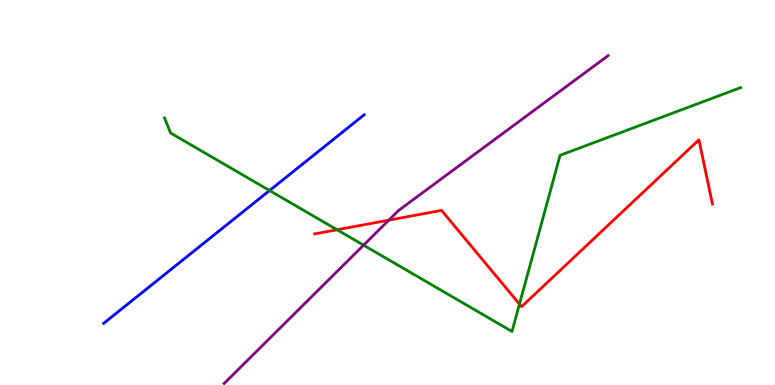[{'lines': ['blue', 'red'], 'intersections': []}, {'lines': ['green', 'red'], 'intersections': [{'x': 4.35, 'y': 4.03}, {'x': 6.7, 'y': 2.1}]}, {'lines': ['purple', 'red'], 'intersections': [{'x': 5.02, 'y': 4.28}]}, {'lines': ['blue', 'green'], 'intersections': [{'x': 3.48, 'y': 5.05}]}, {'lines': ['blue', 'purple'], 'intersections': []}, {'lines': ['green', 'purple'], 'intersections': [{'x': 4.69, 'y': 3.63}]}]